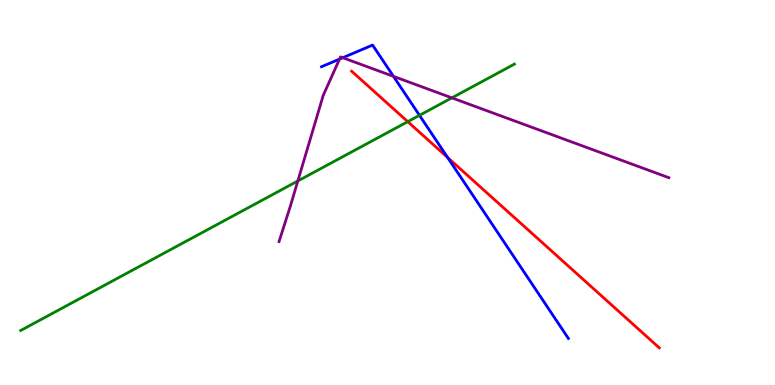[{'lines': ['blue', 'red'], 'intersections': [{'x': 5.78, 'y': 5.91}]}, {'lines': ['green', 'red'], 'intersections': [{'x': 5.26, 'y': 6.84}]}, {'lines': ['purple', 'red'], 'intersections': []}, {'lines': ['blue', 'green'], 'intersections': [{'x': 5.41, 'y': 7.0}]}, {'lines': ['blue', 'purple'], 'intersections': [{'x': 4.38, 'y': 8.47}, {'x': 4.42, 'y': 8.5}, {'x': 5.08, 'y': 8.02}]}, {'lines': ['green', 'purple'], 'intersections': [{'x': 3.84, 'y': 5.3}, {'x': 5.83, 'y': 7.46}]}]